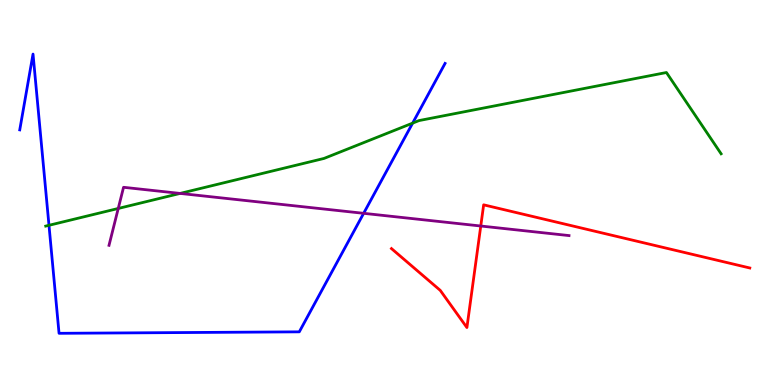[{'lines': ['blue', 'red'], 'intersections': []}, {'lines': ['green', 'red'], 'intersections': []}, {'lines': ['purple', 'red'], 'intersections': [{'x': 6.2, 'y': 4.13}]}, {'lines': ['blue', 'green'], 'intersections': [{'x': 0.632, 'y': 4.15}, {'x': 5.32, 'y': 6.8}]}, {'lines': ['blue', 'purple'], 'intersections': [{'x': 4.69, 'y': 4.46}]}, {'lines': ['green', 'purple'], 'intersections': [{'x': 1.53, 'y': 4.59}, {'x': 2.32, 'y': 4.98}]}]